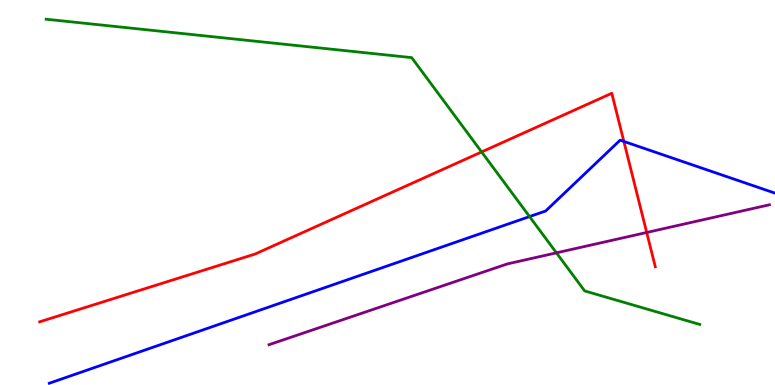[{'lines': ['blue', 'red'], 'intersections': [{'x': 8.05, 'y': 6.33}]}, {'lines': ['green', 'red'], 'intersections': [{'x': 6.21, 'y': 6.05}]}, {'lines': ['purple', 'red'], 'intersections': [{'x': 8.34, 'y': 3.96}]}, {'lines': ['blue', 'green'], 'intersections': [{'x': 6.83, 'y': 4.37}]}, {'lines': ['blue', 'purple'], 'intersections': []}, {'lines': ['green', 'purple'], 'intersections': [{'x': 7.18, 'y': 3.43}]}]